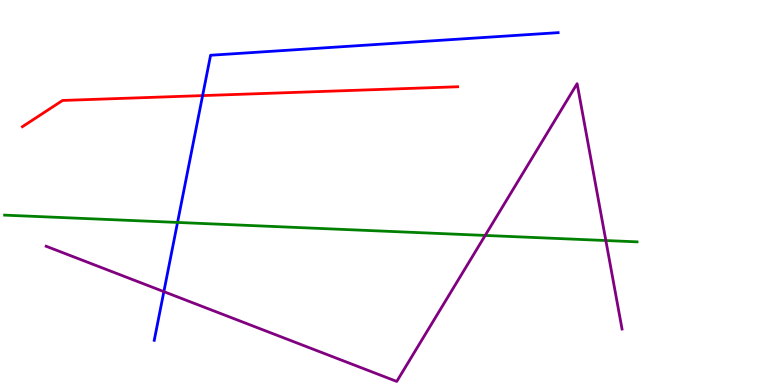[{'lines': ['blue', 'red'], 'intersections': [{'x': 2.61, 'y': 7.52}]}, {'lines': ['green', 'red'], 'intersections': []}, {'lines': ['purple', 'red'], 'intersections': []}, {'lines': ['blue', 'green'], 'intersections': [{'x': 2.29, 'y': 4.22}]}, {'lines': ['blue', 'purple'], 'intersections': [{'x': 2.11, 'y': 2.42}]}, {'lines': ['green', 'purple'], 'intersections': [{'x': 6.26, 'y': 3.88}, {'x': 7.82, 'y': 3.75}]}]